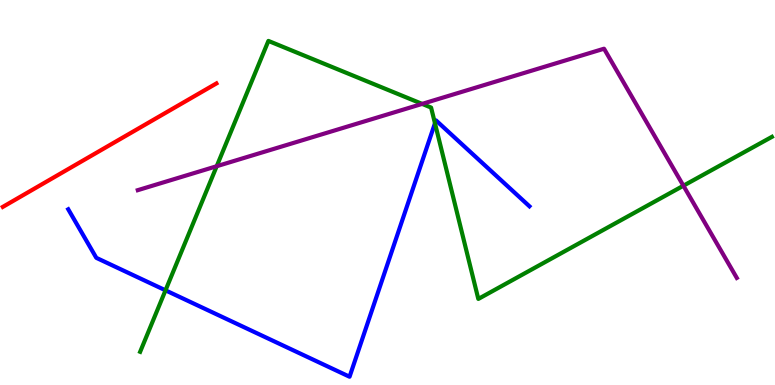[{'lines': ['blue', 'red'], 'intersections': []}, {'lines': ['green', 'red'], 'intersections': []}, {'lines': ['purple', 'red'], 'intersections': []}, {'lines': ['blue', 'green'], 'intersections': [{'x': 2.14, 'y': 2.46}, {'x': 5.61, 'y': 6.8}]}, {'lines': ['blue', 'purple'], 'intersections': []}, {'lines': ['green', 'purple'], 'intersections': [{'x': 2.8, 'y': 5.68}, {'x': 5.45, 'y': 7.3}, {'x': 8.82, 'y': 5.18}]}]